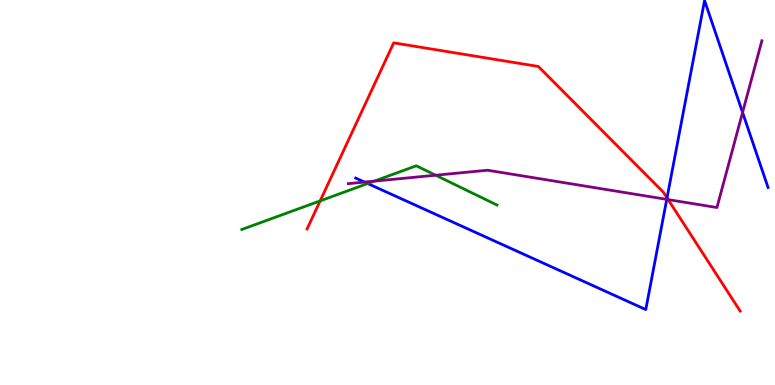[{'lines': ['blue', 'red'], 'intersections': [{'x': 8.61, 'y': 4.86}]}, {'lines': ['green', 'red'], 'intersections': [{'x': 4.13, 'y': 4.78}]}, {'lines': ['purple', 'red'], 'intersections': [{'x': 8.62, 'y': 4.82}]}, {'lines': ['blue', 'green'], 'intersections': [{'x': 4.74, 'y': 5.23}]}, {'lines': ['blue', 'purple'], 'intersections': [{'x': 4.7, 'y': 5.27}, {'x': 8.6, 'y': 4.82}, {'x': 9.58, 'y': 7.08}]}, {'lines': ['green', 'purple'], 'intersections': [{'x': 4.83, 'y': 5.3}, {'x': 5.62, 'y': 5.45}]}]